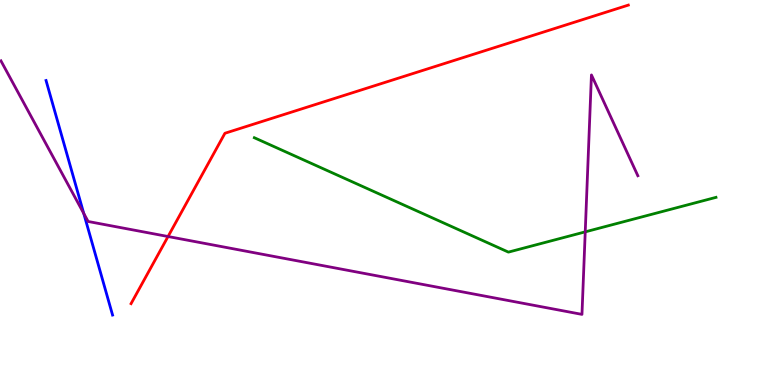[{'lines': ['blue', 'red'], 'intersections': []}, {'lines': ['green', 'red'], 'intersections': []}, {'lines': ['purple', 'red'], 'intersections': [{'x': 2.17, 'y': 3.86}]}, {'lines': ['blue', 'green'], 'intersections': []}, {'lines': ['blue', 'purple'], 'intersections': [{'x': 1.08, 'y': 4.46}]}, {'lines': ['green', 'purple'], 'intersections': [{'x': 7.55, 'y': 3.98}]}]